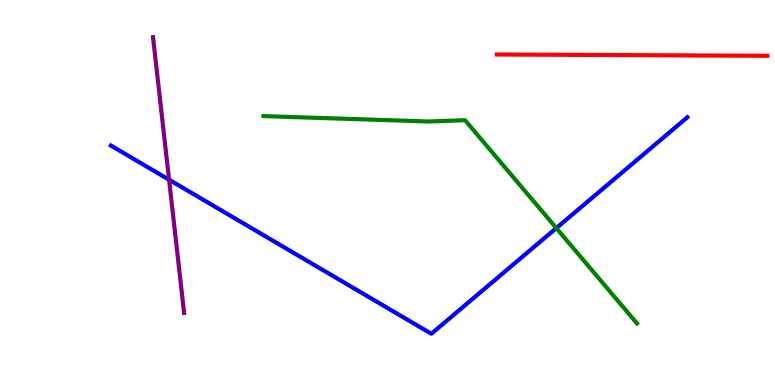[{'lines': ['blue', 'red'], 'intersections': []}, {'lines': ['green', 'red'], 'intersections': []}, {'lines': ['purple', 'red'], 'intersections': []}, {'lines': ['blue', 'green'], 'intersections': [{'x': 7.18, 'y': 4.08}]}, {'lines': ['blue', 'purple'], 'intersections': [{'x': 2.18, 'y': 5.33}]}, {'lines': ['green', 'purple'], 'intersections': []}]